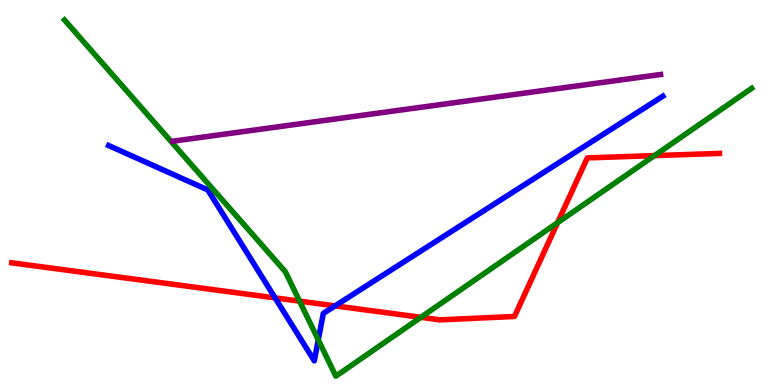[{'lines': ['blue', 'red'], 'intersections': [{'x': 3.55, 'y': 2.26}, {'x': 4.32, 'y': 2.06}]}, {'lines': ['green', 'red'], 'intersections': [{'x': 3.87, 'y': 2.18}, {'x': 5.43, 'y': 1.76}, {'x': 7.19, 'y': 4.22}, {'x': 8.44, 'y': 5.96}]}, {'lines': ['purple', 'red'], 'intersections': []}, {'lines': ['blue', 'green'], 'intersections': [{'x': 4.11, 'y': 1.17}]}, {'lines': ['blue', 'purple'], 'intersections': []}, {'lines': ['green', 'purple'], 'intersections': []}]